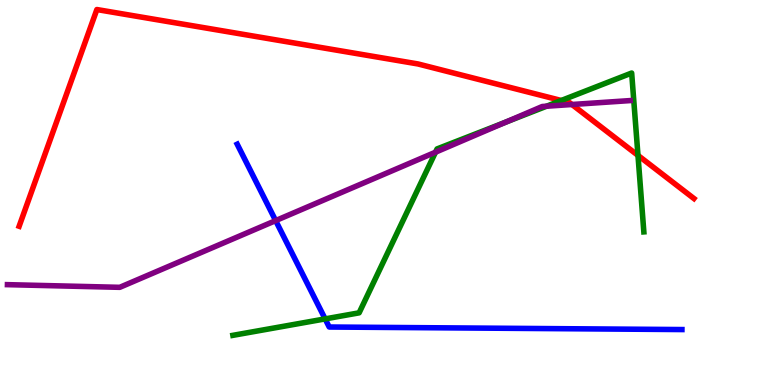[{'lines': ['blue', 'red'], 'intersections': []}, {'lines': ['green', 'red'], 'intersections': [{'x': 7.24, 'y': 7.39}, {'x': 8.23, 'y': 5.96}]}, {'lines': ['purple', 'red'], 'intersections': [{'x': 7.38, 'y': 7.29}]}, {'lines': ['blue', 'green'], 'intersections': [{'x': 4.2, 'y': 1.72}]}, {'lines': ['blue', 'purple'], 'intersections': [{'x': 3.56, 'y': 4.27}]}, {'lines': ['green', 'purple'], 'intersections': [{'x': 5.62, 'y': 6.05}, {'x': 6.53, 'y': 6.83}, {'x': 7.05, 'y': 7.24}]}]